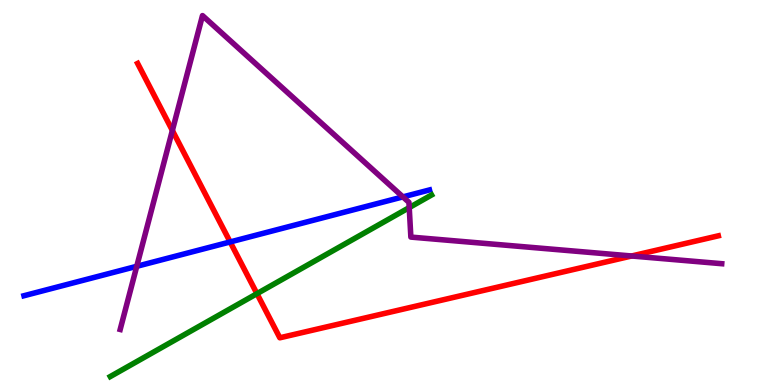[{'lines': ['blue', 'red'], 'intersections': [{'x': 2.97, 'y': 3.72}]}, {'lines': ['green', 'red'], 'intersections': [{'x': 3.32, 'y': 2.37}]}, {'lines': ['purple', 'red'], 'intersections': [{'x': 2.22, 'y': 6.61}, {'x': 8.15, 'y': 3.35}]}, {'lines': ['blue', 'green'], 'intersections': []}, {'lines': ['blue', 'purple'], 'intersections': [{'x': 1.76, 'y': 3.08}, {'x': 5.2, 'y': 4.89}]}, {'lines': ['green', 'purple'], 'intersections': [{'x': 5.28, 'y': 4.61}]}]